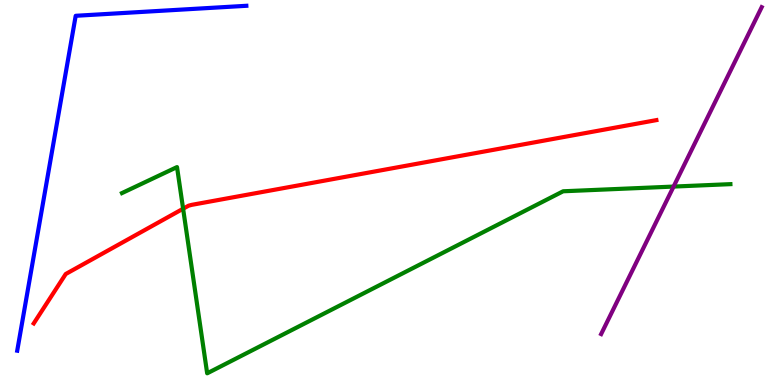[{'lines': ['blue', 'red'], 'intersections': []}, {'lines': ['green', 'red'], 'intersections': [{'x': 2.36, 'y': 4.58}]}, {'lines': ['purple', 'red'], 'intersections': []}, {'lines': ['blue', 'green'], 'intersections': []}, {'lines': ['blue', 'purple'], 'intersections': []}, {'lines': ['green', 'purple'], 'intersections': [{'x': 8.69, 'y': 5.15}]}]